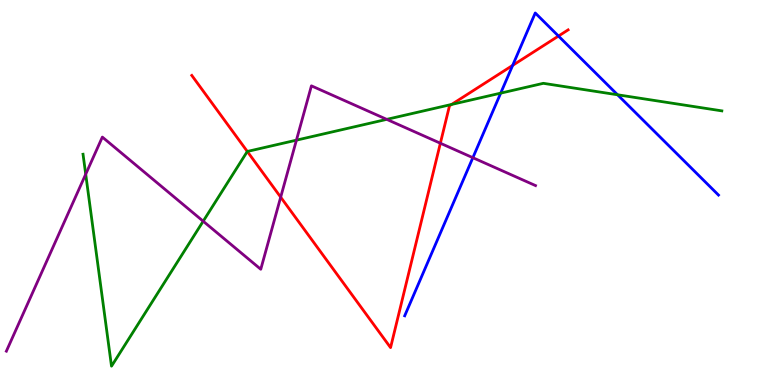[{'lines': ['blue', 'red'], 'intersections': [{'x': 6.61, 'y': 8.3}, {'x': 7.21, 'y': 9.06}]}, {'lines': ['green', 'red'], 'intersections': [{'x': 3.19, 'y': 6.07}, {'x': 5.83, 'y': 7.29}]}, {'lines': ['purple', 'red'], 'intersections': [{'x': 3.62, 'y': 4.88}, {'x': 5.68, 'y': 6.28}]}, {'lines': ['blue', 'green'], 'intersections': [{'x': 6.46, 'y': 7.58}, {'x': 7.97, 'y': 7.54}]}, {'lines': ['blue', 'purple'], 'intersections': [{'x': 6.1, 'y': 5.9}]}, {'lines': ['green', 'purple'], 'intersections': [{'x': 1.11, 'y': 5.48}, {'x': 2.62, 'y': 4.25}, {'x': 3.82, 'y': 6.36}, {'x': 4.99, 'y': 6.9}]}]